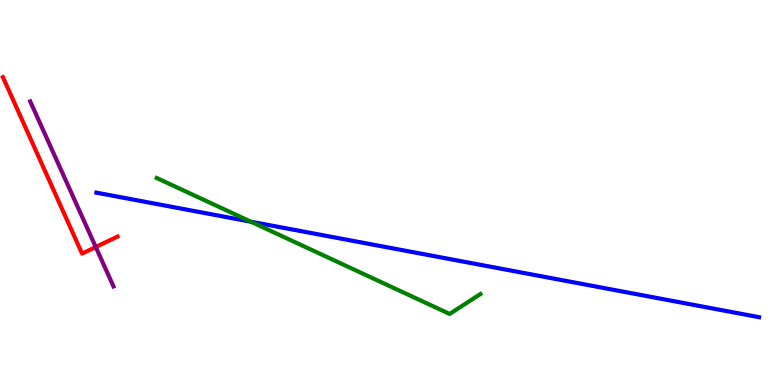[{'lines': ['blue', 'red'], 'intersections': []}, {'lines': ['green', 'red'], 'intersections': []}, {'lines': ['purple', 'red'], 'intersections': [{'x': 1.24, 'y': 3.58}]}, {'lines': ['blue', 'green'], 'intersections': [{'x': 3.24, 'y': 4.24}]}, {'lines': ['blue', 'purple'], 'intersections': []}, {'lines': ['green', 'purple'], 'intersections': []}]